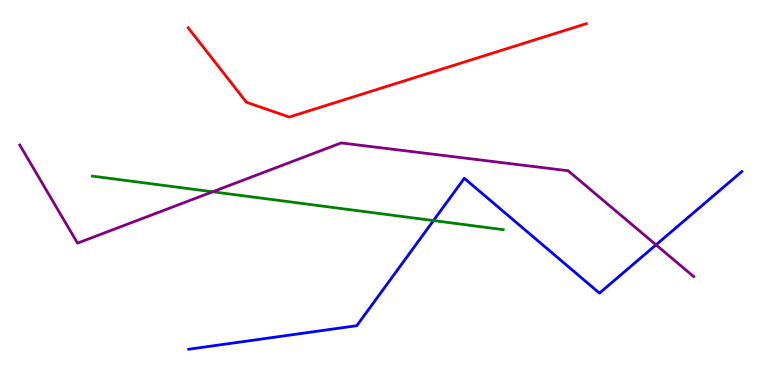[{'lines': ['blue', 'red'], 'intersections': []}, {'lines': ['green', 'red'], 'intersections': []}, {'lines': ['purple', 'red'], 'intersections': []}, {'lines': ['blue', 'green'], 'intersections': [{'x': 5.59, 'y': 4.27}]}, {'lines': ['blue', 'purple'], 'intersections': [{'x': 8.46, 'y': 3.64}]}, {'lines': ['green', 'purple'], 'intersections': [{'x': 2.74, 'y': 5.02}]}]